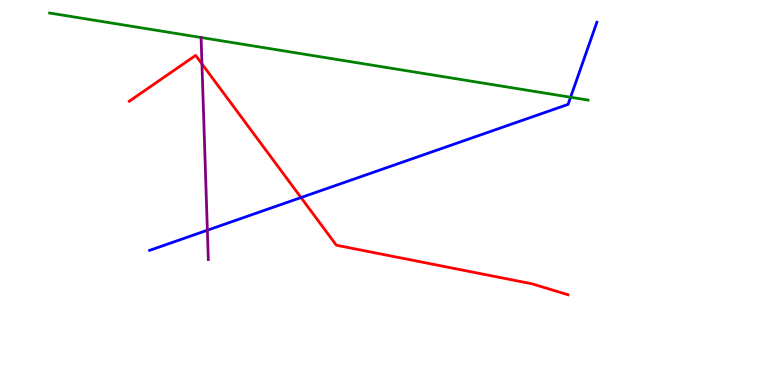[{'lines': ['blue', 'red'], 'intersections': [{'x': 3.88, 'y': 4.87}]}, {'lines': ['green', 'red'], 'intersections': []}, {'lines': ['purple', 'red'], 'intersections': [{'x': 2.61, 'y': 8.34}]}, {'lines': ['blue', 'green'], 'intersections': [{'x': 7.36, 'y': 7.47}]}, {'lines': ['blue', 'purple'], 'intersections': [{'x': 2.68, 'y': 4.02}]}, {'lines': ['green', 'purple'], 'intersections': [{'x': 2.59, 'y': 9.03}]}]